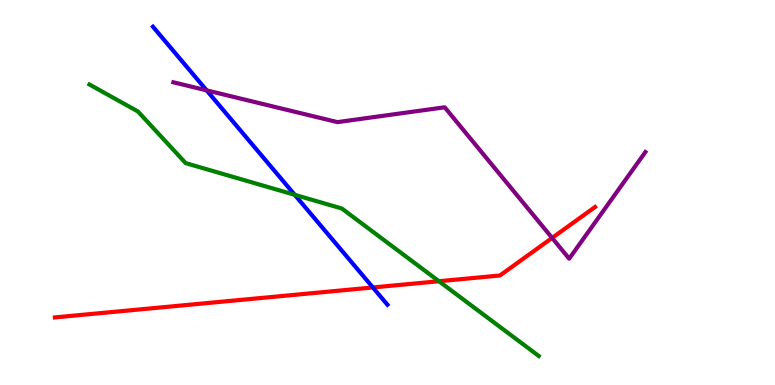[{'lines': ['blue', 'red'], 'intersections': [{'x': 4.81, 'y': 2.53}]}, {'lines': ['green', 'red'], 'intersections': [{'x': 5.66, 'y': 2.7}]}, {'lines': ['purple', 'red'], 'intersections': [{'x': 7.12, 'y': 3.82}]}, {'lines': ['blue', 'green'], 'intersections': [{'x': 3.8, 'y': 4.94}]}, {'lines': ['blue', 'purple'], 'intersections': [{'x': 2.67, 'y': 7.65}]}, {'lines': ['green', 'purple'], 'intersections': []}]